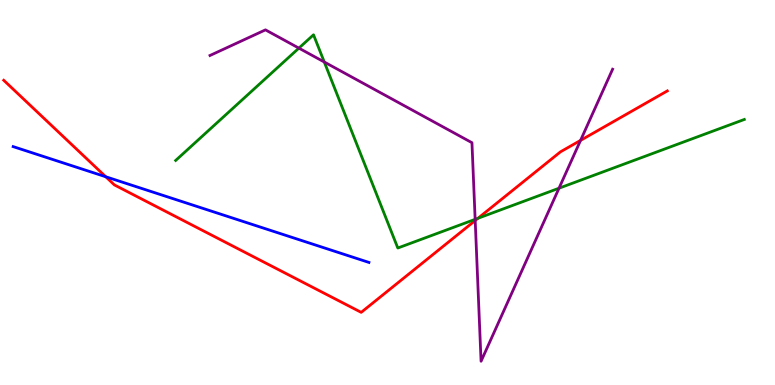[{'lines': ['blue', 'red'], 'intersections': [{'x': 1.36, 'y': 5.41}]}, {'lines': ['green', 'red'], 'intersections': [{'x': 6.17, 'y': 4.33}]}, {'lines': ['purple', 'red'], 'intersections': [{'x': 6.13, 'y': 4.27}, {'x': 7.49, 'y': 6.35}]}, {'lines': ['blue', 'green'], 'intersections': []}, {'lines': ['blue', 'purple'], 'intersections': []}, {'lines': ['green', 'purple'], 'intersections': [{'x': 3.86, 'y': 8.75}, {'x': 4.18, 'y': 8.39}, {'x': 6.13, 'y': 4.3}, {'x': 7.21, 'y': 5.11}]}]